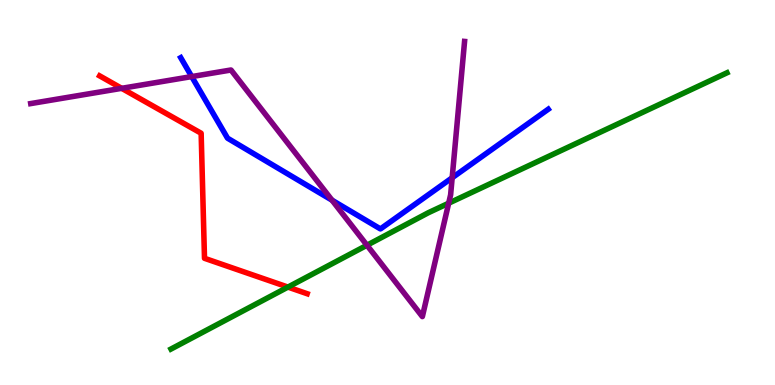[{'lines': ['blue', 'red'], 'intersections': []}, {'lines': ['green', 'red'], 'intersections': [{'x': 3.72, 'y': 2.54}]}, {'lines': ['purple', 'red'], 'intersections': [{'x': 1.57, 'y': 7.71}]}, {'lines': ['blue', 'green'], 'intersections': []}, {'lines': ['blue', 'purple'], 'intersections': [{'x': 2.47, 'y': 8.01}, {'x': 4.28, 'y': 4.8}, {'x': 5.83, 'y': 5.38}]}, {'lines': ['green', 'purple'], 'intersections': [{'x': 4.74, 'y': 3.63}, {'x': 5.79, 'y': 4.72}]}]